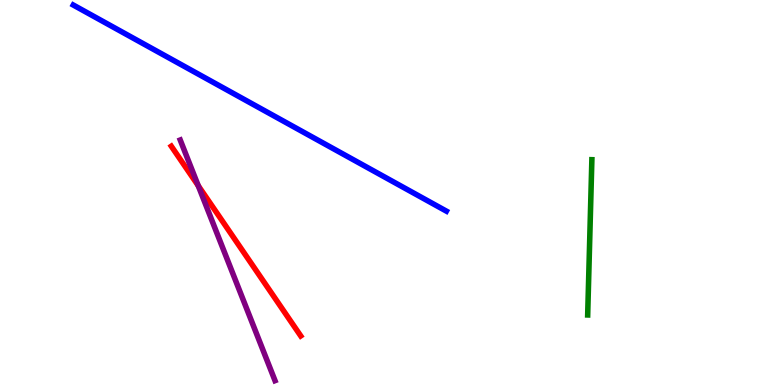[{'lines': ['blue', 'red'], 'intersections': []}, {'lines': ['green', 'red'], 'intersections': []}, {'lines': ['purple', 'red'], 'intersections': [{'x': 2.56, 'y': 5.18}]}, {'lines': ['blue', 'green'], 'intersections': []}, {'lines': ['blue', 'purple'], 'intersections': []}, {'lines': ['green', 'purple'], 'intersections': []}]